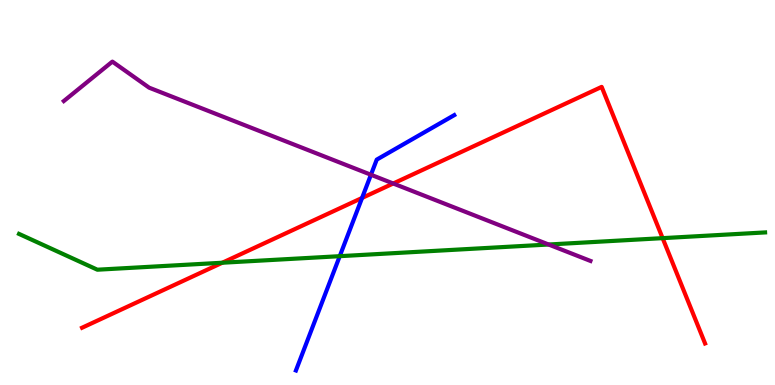[{'lines': ['blue', 'red'], 'intersections': [{'x': 4.67, 'y': 4.86}]}, {'lines': ['green', 'red'], 'intersections': [{'x': 2.87, 'y': 3.18}, {'x': 8.55, 'y': 3.81}]}, {'lines': ['purple', 'red'], 'intersections': [{'x': 5.07, 'y': 5.23}]}, {'lines': ['blue', 'green'], 'intersections': [{'x': 4.38, 'y': 3.35}]}, {'lines': ['blue', 'purple'], 'intersections': [{'x': 4.79, 'y': 5.46}]}, {'lines': ['green', 'purple'], 'intersections': [{'x': 7.08, 'y': 3.65}]}]